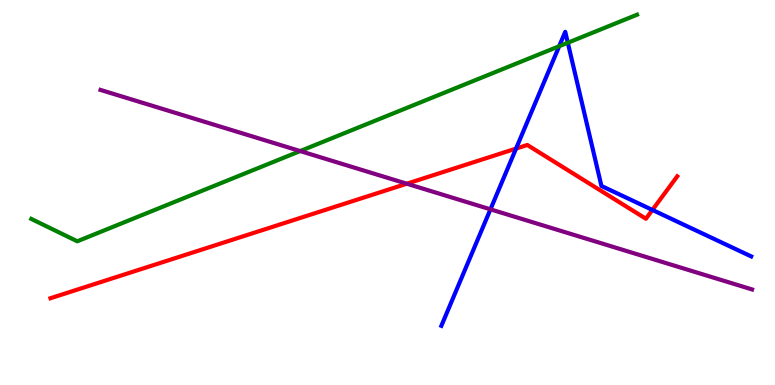[{'lines': ['blue', 'red'], 'intersections': [{'x': 6.66, 'y': 6.14}, {'x': 8.42, 'y': 4.55}]}, {'lines': ['green', 'red'], 'intersections': []}, {'lines': ['purple', 'red'], 'intersections': [{'x': 5.25, 'y': 5.23}]}, {'lines': ['blue', 'green'], 'intersections': [{'x': 7.22, 'y': 8.8}, {'x': 7.33, 'y': 8.89}]}, {'lines': ['blue', 'purple'], 'intersections': [{'x': 6.33, 'y': 4.56}]}, {'lines': ['green', 'purple'], 'intersections': [{'x': 3.87, 'y': 6.08}]}]